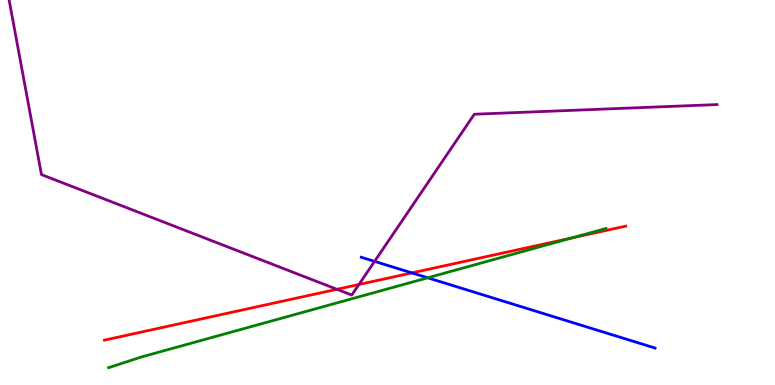[{'lines': ['blue', 'red'], 'intersections': [{'x': 5.31, 'y': 2.91}]}, {'lines': ['green', 'red'], 'intersections': [{'x': 7.38, 'y': 3.82}]}, {'lines': ['purple', 'red'], 'intersections': [{'x': 4.35, 'y': 2.49}, {'x': 4.63, 'y': 2.61}]}, {'lines': ['blue', 'green'], 'intersections': [{'x': 5.52, 'y': 2.78}]}, {'lines': ['blue', 'purple'], 'intersections': [{'x': 4.83, 'y': 3.21}]}, {'lines': ['green', 'purple'], 'intersections': []}]